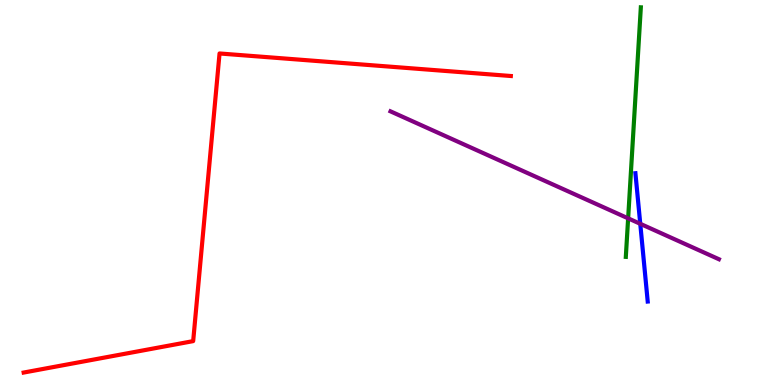[{'lines': ['blue', 'red'], 'intersections': []}, {'lines': ['green', 'red'], 'intersections': []}, {'lines': ['purple', 'red'], 'intersections': []}, {'lines': ['blue', 'green'], 'intersections': []}, {'lines': ['blue', 'purple'], 'intersections': [{'x': 8.26, 'y': 4.19}]}, {'lines': ['green', 'purple'], 'intersections': [{'x': 8.11, 'y': 4.33}]}]